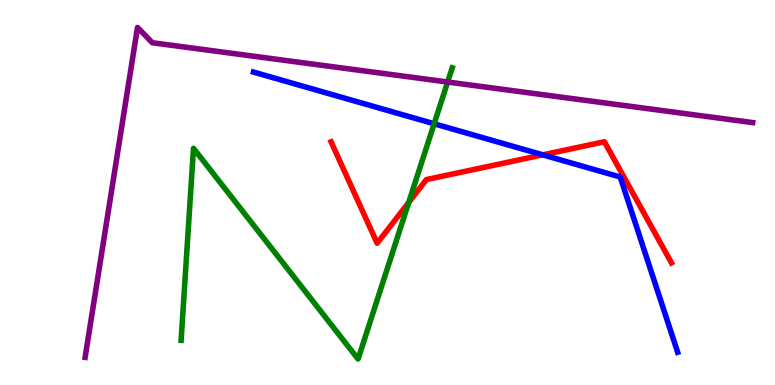[{'lines': ['blue', 'red'], 'intersections': [{'x': 7.0, 'y': 5.98}]}, {'lines': ['green', 'red'], 'intersections': [{'x': 5.27, 'y': 4.74}]}, {'lines': ['purple', 'red'], 'intersections': []}, {'lines': ['blue', 'green'], 'intersections': [{'x': 5.6, 'y': 6.79}]}, {'lines': ['blue', 'purple'], 'intersections': []}, {'lines': ['green', 'purple'], 'intersections': [{'x': 5.78, 'y': 7.87}]}]